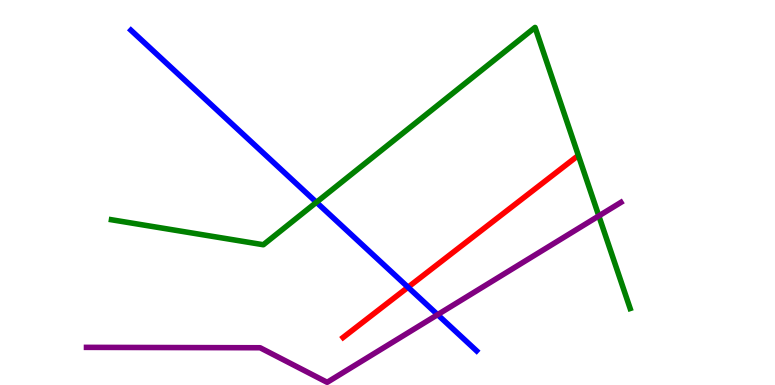[{'lines': ['blue', 'red'], 'intersections': [{'x': 5.26, 'y': 2.54}]}, {'lines': ['green', 'red'], 'intersections': []}, {'lines': ['purple', 'red'], 'intersections': []}, {'lines': ['blue', 'green'], 'intersections': [{'x': 4.08, 'y': 4.75}]}, {'lines': ['blue', 'purple'], 'intersections': [{'x': 5.65, 'y': 1.83}]}, {'lines': ['green', 'purple'], 'intersections': [{'x': 7.73, 'y': 4.39}]}]